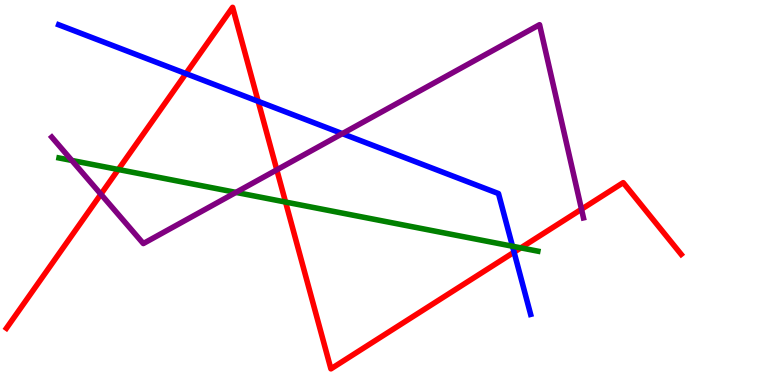[{'lines': ['blue', 'red'], 'intersections': [{'x': 2.4, 'y': 8.09}, {'x': 3.33, 'y': 7.37}, {'x': 6.63, 'y': 3.45}]}, {'lines': ['green', 'red'], 'intersections': [{'x': 1.53, 'y': 5.6}, {'x': 3.68, 'y': 4.75}, {'x': 6.72, 'y': 3.56}]}, {'lines': ['purple', 'red'], 'intersections': [{'x': 1.3, 'y': 4.96}, {'x': 3.57, 'y': 5.59}, {'x': 7.5, 'y': 4.57}]}, {'lines': ['blue', 'green'], 'intersections': [{'x': 6.61, 'y': 3.6}]}, {'lines': ['blue', 'purple'], 'intersections': [{'x': 4.42, 'y': 6.53}]}, {'lines': ['green', 'purple'], 'intersections': [{'x': 0.927, 'y': 5.83}, {'x': 3.04, 'y': 5.0}]}]